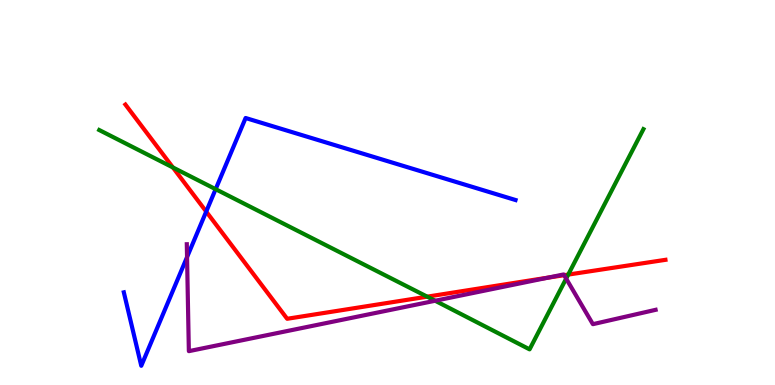[{'lines': ['blue', 'red'], 'intersections': [{'x': 2.66, 'y': 4.5}]}, {'lines': ['green', 'red'], 'intersections': [{'x': 2.23, 'y': 5.65}, {'x': 5.51, 'y': 2.29}, {'x': 7.33, 'y': 2.87}]}, {'lines': ['purple', 'red'], 'intersections': [{'x': 7.07, 'y': 2.79}, {'x': 7.28, 'y': 2.85}]}, {'lines': ['blue', 'green'], 'intersections': [{'x': 2.78, 'y': 5.09}]}, {'lines': ['blue', 'purple'], 'intersections': [{'x': 2.41, 'y': 3.32}]}, {'lines': ['green', 'purple'], 'intersections': [{'x': 5.61, 'y': 2.19}, {'x': 7.31, 'y': 2.76}]}]